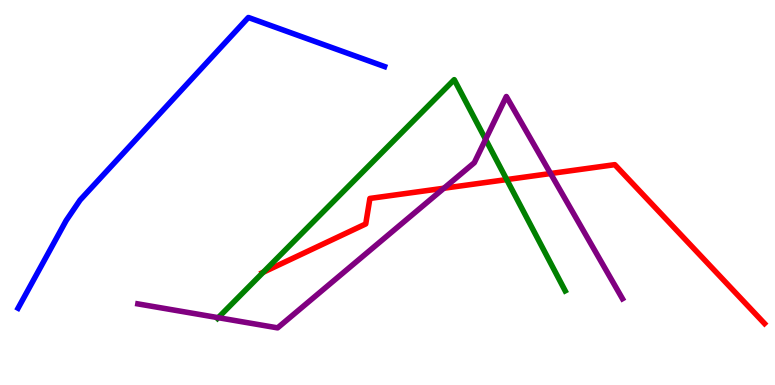[{'lines': ['blue', 'red'], 'intersections': []}, {'lines': ['green', 'red'], 'intersections': [{'x': 3.4, 'y': 2.93}, {'x': 6.54, 'y': 5.34}]}, {'lines': ['purple', 'red'], 'intersections': [{'x': 5.73, 'y': 5.11}, {'x': 7.1, 'y': 5.49}]}, {'lines': ['blue', 'green'], 'intersections': []}, {'lines': ['blue', 'purple'], 'intersections': []}, {'lines': ['green', 'purple'], 'intersections': [{'x': 2.82, 'y': 1.75}, {'x': 6.27, 'y': 6.38}]}]